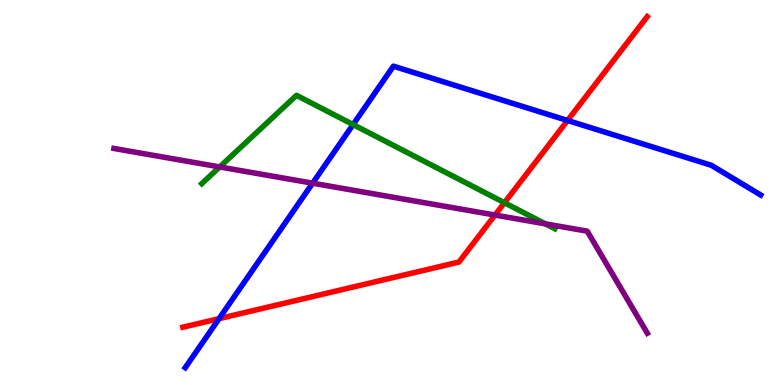[{'lines': ['blue', 'red'], 'intersections': [{'x': 2.83, 'y': 1.72}, {'x': 7.32, 'y': 6.87}]}, {'lines': ['green', 'red'], 'intersections': [{'x': 6.51, 'y': 4.73}]}, {'lines': ['purple', 'red'], 'intersections': [{'x': 6.39, 'y': 4.41}]}, {'lines': ['blue', 'green'], 'intersections': [{'x': 4.56, 'y': 6.76}]}, {'lines': ['blue', 'purple'], 'intersections': [{'x': 4.03, 'y': 5.24}]}, {'lines': ['green', 'purple'], 'intersections': [{'x': 2.83, 'y': 5.66}, {'x': 7.04, 'y': 4.19}]}]